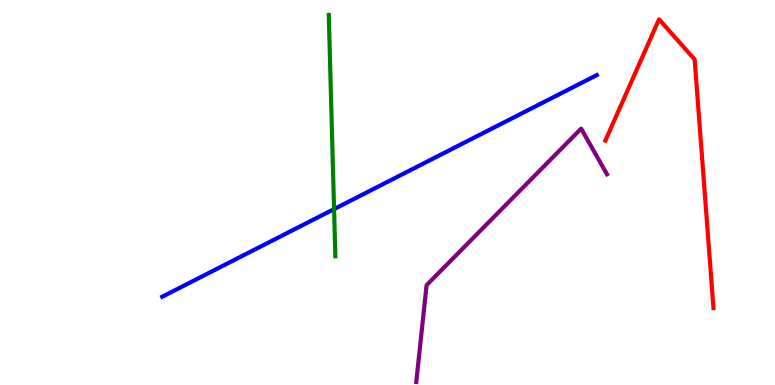[{'lines': ['blue', 'red'], 'intersections': []}, {'lines': ['green', 'red'], 'intersections': []}, {'lines': ['purple', 'red'], 'intersections': []}, {'lines': ['blue', 'green'], 'intersections': [{'x': 4.31, 'y': 4.57}]}, {'lines': ['blue', 'purple'], 'intersections': []}, {'lines': ['green', 'purple'], 'intersections': []}]